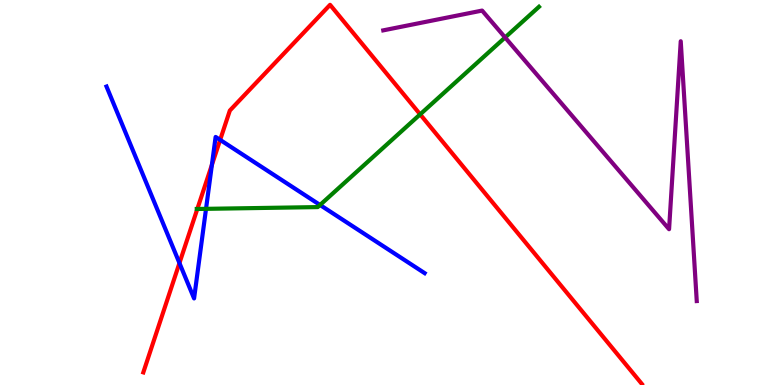[{'lines': ['blue', 'red'], 'intersections': [{'x': 2.32, 'y': 3.17}, {'x': 2.73, 'y': 5.72}, {'x': 2.84, 'y': 6.37}]}, {'lines': ['green', 'red'], 'intersections': [{'x': 2.55, 'y': 4.57}, {'x': 5.42, 'y': 7.03}]}, {'lines': ['purple', 'red'], 'intersections': []}, {'lines': ['blue', 'green'], 'intersections': [{'x': 2.66, 'y': 4.58}, {'x': 4.13, 'y': 4.68}]}, {'lines': ['blue', 'purple'], 'intersections': []}, {'lines': ['green', 'purple'], 'intersections': [{'x': 6.52, 'y': 9.03}]}]